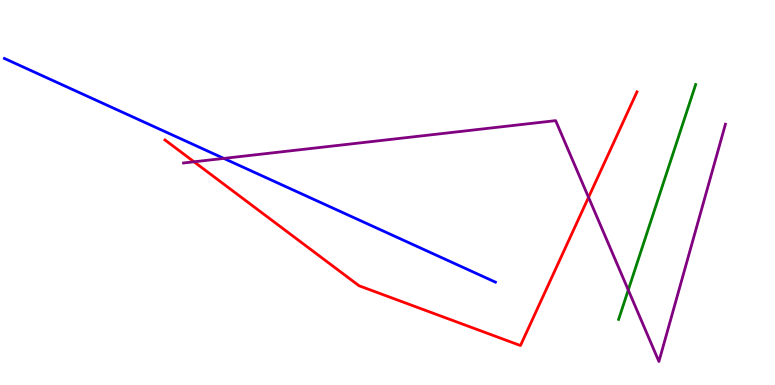[{'lines': ['blue', 'red'], 'intersections': []}, {'lines': ['green', 'red'], 'intersections': []}, {'lines': ['purple', 'red'], 'intersections': [{'x': 2.5, 'y': 5.8}, {'x': 7.59, 'y': 4.87}]}, {'lines': ['blue', 'green'], 'intersections': []}, {'lines': ['blue', 'purple'], 'intersections': [{'x': 2.89, 'y': 5.89}]}, {'lines': ['green', 'purple'], 'intersections': [{'x': 8.11, 'y': 2.47}]}]